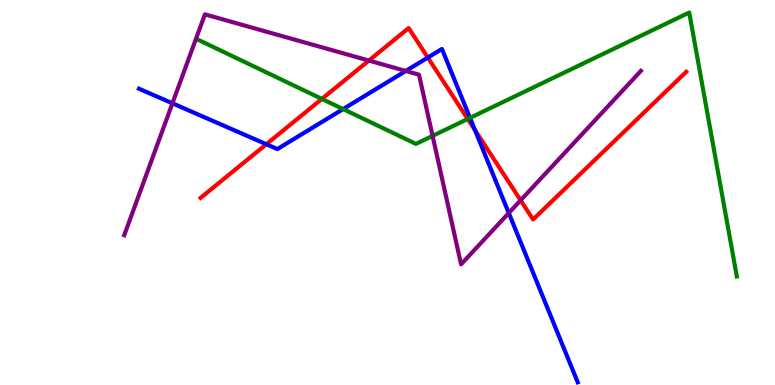[{'lines': ['blue', 'red'], 'intersections': [{'x': 3.44, 'y': 6.25}, {'x': 5.52, 'y': 8.5}, {'x': 6.13, 'y': 6.62}]}, {'lines': ['green', 'red'], 'intersections': [{'x': 4.15, 'y': 7.43}, {'x': 6.04, 'y': 6.91}]}, {'lines': ['purple', 'red'], 'intersections': [{'x': 4.76, 'y': 8.43}, {'x': 6.72, 'y': 4.8}]}, {'lines': ['blue', 'green'], 'intersections': [{'x': 4.43, 'y': 7.17}, {'x': 6.06, 'y': 6.94}]}, {'lines': ['blue', 'purple'], 'intersections': [{'x': 2.22, 'y': 7.32}, {'x': 5.24, 'y': 8.16}, {'x': 6.56, 'y': 4.47}]}, {'lines': ['green', 'purple'], 'intersections': [{'x': 5.58, 'y': 6.47}]}]